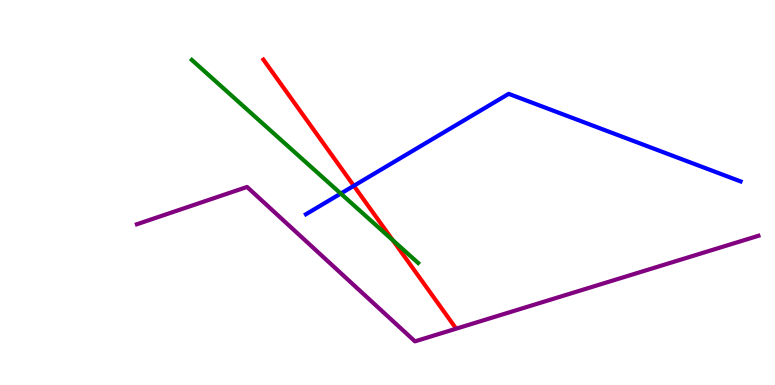[{'lines': ['blue', 'red'], 'intersections': [{'x': 4.57, 'y': 5.17}]}, {'lines': ['green', 'red'], 'intersections': [{'x': 5.07, 'y': 3.76}]}, {'lines': ['purple', 'red'], 'intersections': []}, {'lines': ['blue', 'green'], 'intersections': [{'x': 4.4, 'y': 4.97}]}, {'lines': ['blue', 'purple'], 'intersections': []}, {'lines': ['green', 'purple'], 'intersections': []}]